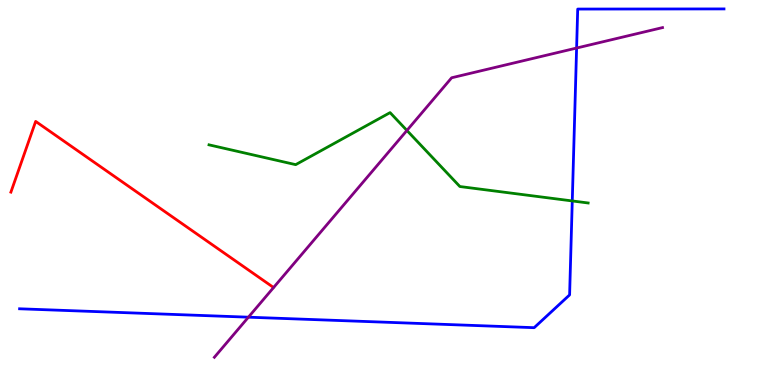[{'lines': ['blue', 'red'], 'intersections': []}, {'lines': ['green', 'red'], 'intersections': []}, {'lines': ['purple', 'red'], 'intersections': []}, {'lines': ['blue', 'green'], 'intersections': [{'x': 7.38, 'y': 4.78}]}, {'lines': ['blue', 'purple'], 'intersections': [{'x': 3.21, 'y': 1.76}, {'x': 7.44, 'y': 8.75}]}, {'lines': ['green', 'purple'], 'intersections': [{'x': 5.25, 'y': 6.61}]}]